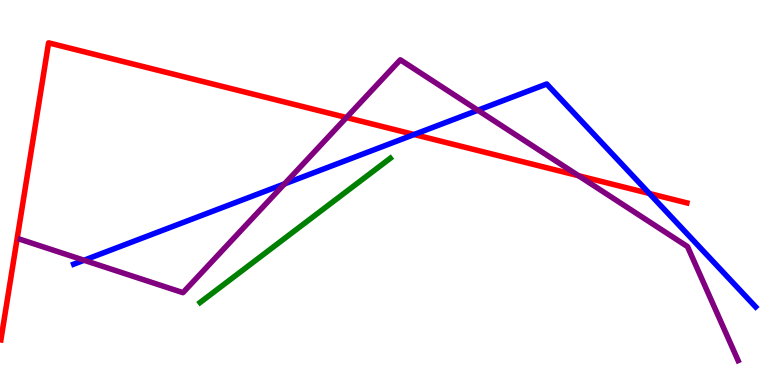[{'lines': ['blue', 'red'], 'intersections': [{'x': 5.34, 'y': 6.51}, {'x': 8.38, 'y': 4.97}]}, {'lines': ['green', 'red'], 'intersections': []}, {'lines': ['purple', 'red'], 'intersections': [{'x': 4.47, 'y': 6.95}, {'x': 7.46, 'y': 5.44}]}, {'lines': ['blue', 'green'], 'intersections': []}, {'lines': ['blue', 'purple'], 'intersections': [{'x': 1.08, 'y': 3.24}, {'x': 3.67, 'y': 5.22}, {'x': 6.17, 'y': 7.14}]}, {'lines': ['green', 'purple'], 'intersections': []}]